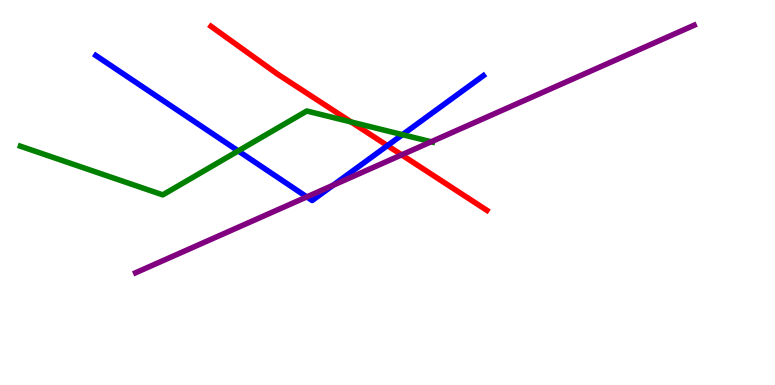[{'lines': ['blue', 'red'], 'intersections': [{'x': 5.0, 'y': 6.22}]}, {'lines': ['green', 'red'], 'intersections': [{'x': 4.53, 'y': 6.83}]}, {'lines': ['purple', 'red'], 'intersections': [{'x': 5.18, 'y': 5.98}]}, {'lines': ['blue', 'green'], 'intersections': [{'x': 3.07, 'y': 6.08}, {'x': 5.19, 'y': 6.5}]}, {'lines': ['blue', 'purple'], 'intersections': [{'x': 3.96, 'y': 4.89}, {'x': 4.3, 'y': 5.19}]}, {'lines': ['green', 'purple'], 'intersections': [{'x': 5.56, 'y': 6.32}]}]